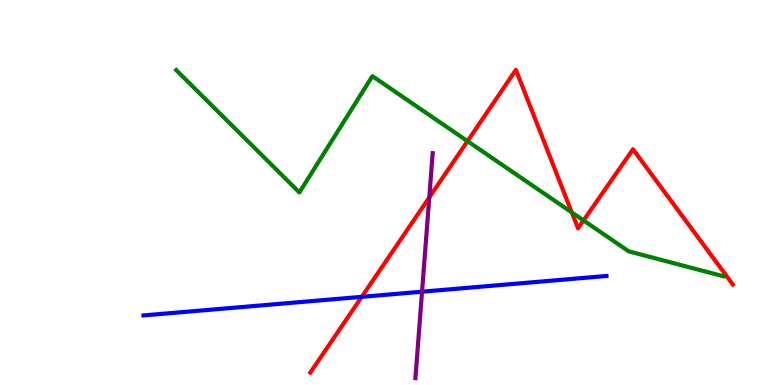[{'lines': ['blue', 'red'], 'intersections': [{'x': 4.67, 'y': 2.29}]}, {'lines': ['green', 'red'], 'intersections': [{'x': 6.03, 'y': 6.33}, {'x': 7.38, 'y': 4.48}, {'x': 7.53, 'y': 4.27}]}, {'lines': ['purple', 'red'], 'intersections': [{'x': 5.54, 'y': 4.87}]}, {'lines': ['blue', 'green'], 'intersections': []}, {'lines': ['blue', 'purple'], 'intersections': [{'x': 5.45, 'y': 2.42}]}, {'lines': ['green', 'purple'], 'intersections': []}]